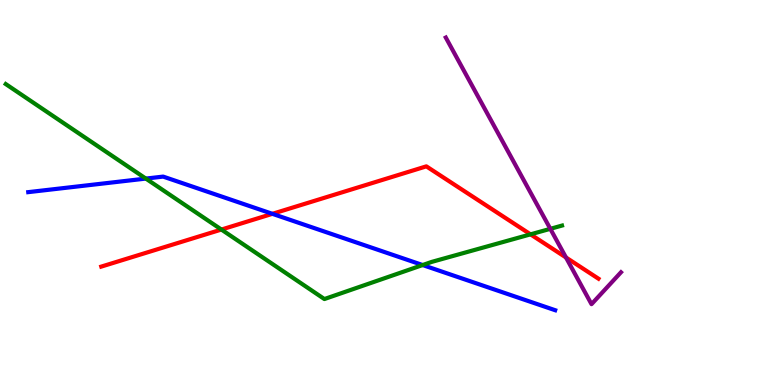[{'lines': ['blue', 'red'], 'intersections': [{'x': 3.51, 'y': 4.45}]}, {'lines': ['green', 'red'], 'intersections': [{'x': 2.86, 'y': 4.04}, {'x': 6.85, 'y': 3.91}]}, {'lines': ['purple', 'red'], 'intersections': [{'x': 7.3, 'y': 3.31}]}, {'lines': ['blue', 'green'], 'intersections': [{'x': 1.88, 'y': 5.36}, {'x': 5.45, 'y': 3.12}]}, {'lines': ['blue', 'purple'], 'intersections': []}, {'lines': ['green', 'purple'], 'intersections': [{'x': 7.1, 'y': 4.06}]}]